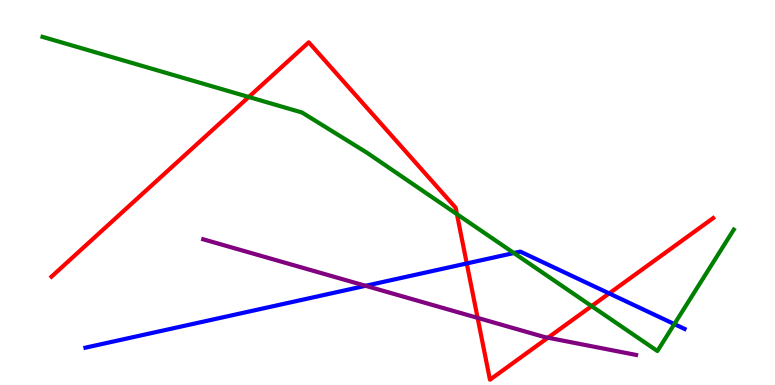[{'lines': ['blue', 'red'], 'intersections': [{'x': 6.02, 'y': 3.16}, {'x': 7.86, 'y': 2.38}]}, {'lines': ['green', 'red'], 'intersections': [{'x': 3.21, 'y': 7.48}, {'x': 5.9, 'y': 4.44}, {'x': 7.63, 'y': 2.05}]}, {'lines': ['purple', 'red'], 'intersections': [{'x': 6.16, 'y': 1.74}, {'x': 7.07, 'y': 1.23}]}, {'lines': ['blue', 'green'], 'intersections': [{'x': 6.63, 'y': 3.43}, {'x': 8.7, 'y': 1.58}]}, {'lines': ['blue', 'purple'], 'intersections': [{'x': 4.72, 'y': 2.58}]}, {'lines': ['green', 'purple'], 'intersections': []}]